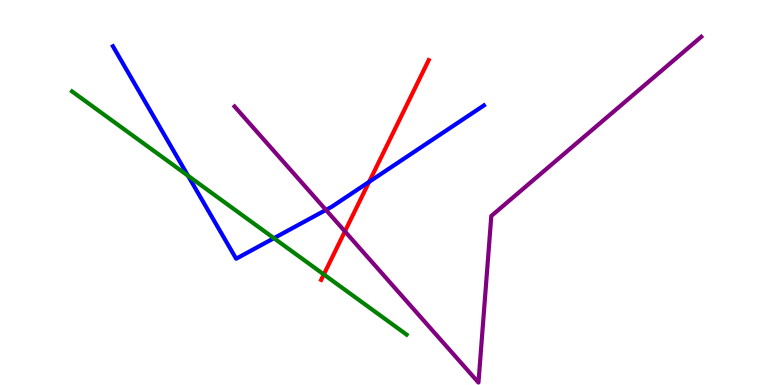[{'lines': ['blue', 'red'], 'intersections': [{'x': 4.76, 'y': 5.28}]}, {'lines': ['green', 'red'], 'intersections': [{'x': 4.18, 'y': 2.87}]}, {'lines': ['purple', 'red'], 'intersections': [{'x': 4.45, 'y': 3.99}]}, {'lines': ['blue', 'green'], 'intersections': [{'x': 2.43, 'y': 5.44}, {'x': 3.53, 'y': 3.81}]}, {'lines': ['blue', 'purple'], 'intersections': [{'x': 4.21, 'y': 4.55}]}, {'lines': ['green', 'purple'], 'intersections': []}]